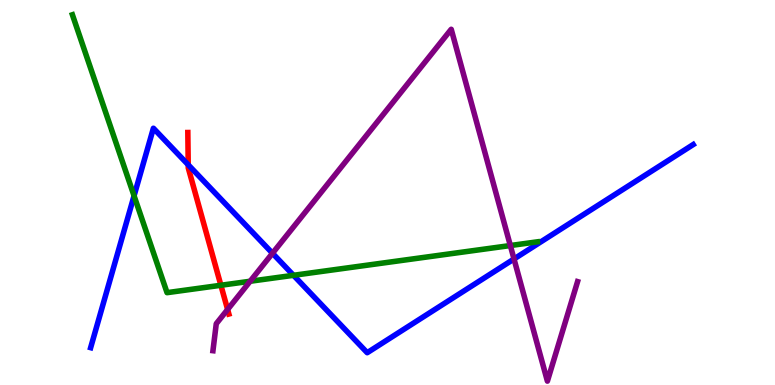[{'lines': ['blue', 'red'], 'intersections': [{'x': 2.43, 'y': 5.72}]}, {'lines': ['green', 'red'], 'intersections': [{'x': 2.85, 'y': 2.59}]}, {'lines': ['purple', 'red'], 'intersections': [{'x': 2.94, 'y': 1.96}]}, {'lines': ['blue', 'green'], 'intersections': [{'x': 1.73, 'y': 4.91}, {'x': 3.79, 'y': 2.85}]}, {'lines': ['blue', 'purple'], 'intersections': [{'x': 3.52, 'y': 3.42}, {'x': 6.63, 'y': 3.27}]}, {'lines': ['green', 'purple'], 'intersections': [{'x': 3.23, 'y': 2.69}, {'x': 6.59, 'y': 3.62}]}]